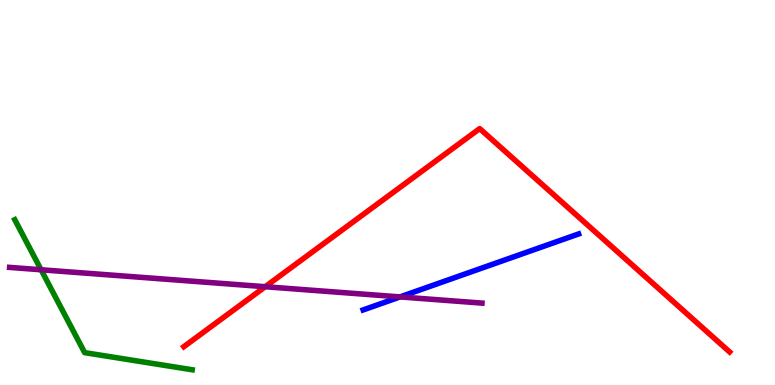[{'lines': ['blue', 'red'], 'intersections': []}, {'lines': ['green', 'red'], 'intersections': []}, {'lines': ['purple', 'red'], 'intersections': [{'x': 3.42, 'y': 2.55}]}, {'lines': ['blue', 'green'], 'intersections': []}, {'lines': ['blue', 'purple'], 'intersections': [{'x': 5.16, 'y': 2.29}]}, {'lines': ['green', 'purple'], 'intersections': [{'x': 0.53, 'y': 2.99}]}]